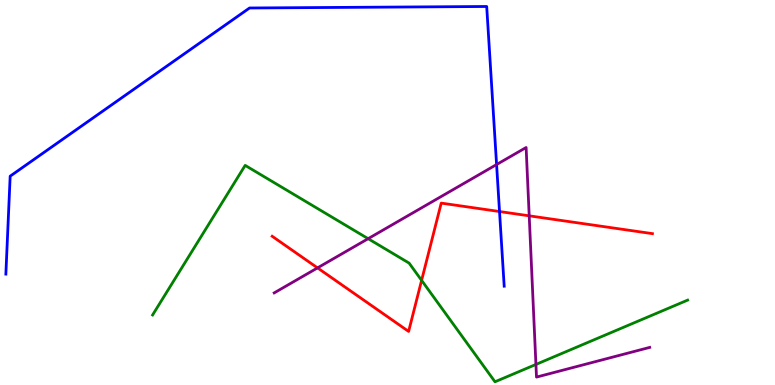[{'lines': ['blue', 'red'], 'intersections': [{'x': 6.45, 'y': 4.51}]}, {'lines': ['green', 'red'], 'intersections': [{'x': 5.44, 'y': 2.72}]}, {'lines': ['purple', 'red'], 'intersections': [{'x': 4.1, 'y': 3.04}, {'x': 6.83, 'y': 4.39}]}, {'lines': ['blue', 'green'], 'intersections': []}, {'lines': ['blue', 'purple'], 'intersections': [{'x': 6.41, 'y': 5.73}]}, {'lines': ['green', 'purple'], 'intersections': [{'x': 4.75, 'y': 3.8}, {'x': 6.92, 'y': 0.534}]}]